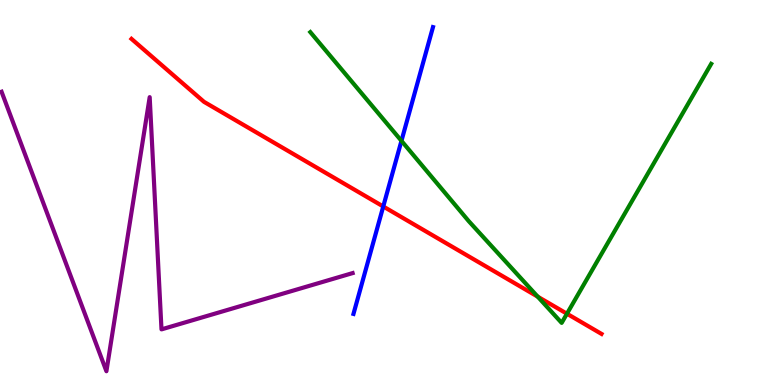[{'lines': ['blue', 'red'], 'intersections': [{'x': 4.95, 'y': 4.64}]}, {'lines': ['green', 'red'], 'intersections': [{'x': 6.94, 'y': 2.29}, {'x': 7.32, 'y': 1.85}]}, {'lines': ['purple', 'red'], 'intersections': []}, {'lines': ['blue', 'green'], 'intersections': [{'x': 5.18, 'y': 6.34}]}, {'lines': ['blue', 'purple'], 'intersections': []}, {'lines': ['green', 'purple'], 'intersections': []}]